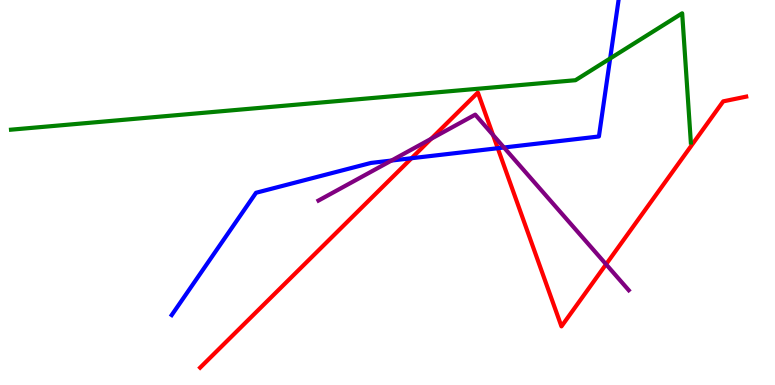[{'lines': ['blue', 'red'], 'intersections': [{'x': 5.31, 'y': 5.89}, {'x': 6.42, 'y': 6.15}]}, {'lines': ['green', 'red'], 'intersections': []}, {'lines': ['purple', 'red'], 'intersections': [{'x': 5.56, 'y': 6.39}, {'x': 6.36, 'y': 6.49}, {'x': 7.82, 'y': 3.14}]}, {'lines': ['blue', 'green'], 'intersections': [{'x': 7.87, 'y': 8.48}]}, {'lines': ['blue', 'purple'], 'intersections': [{'x': 5.05, 'y': 5.83}, {'x': 6.5, 'y': 6.17}]}, {'lines': ['green', 'purple'], 'intersections': []}]